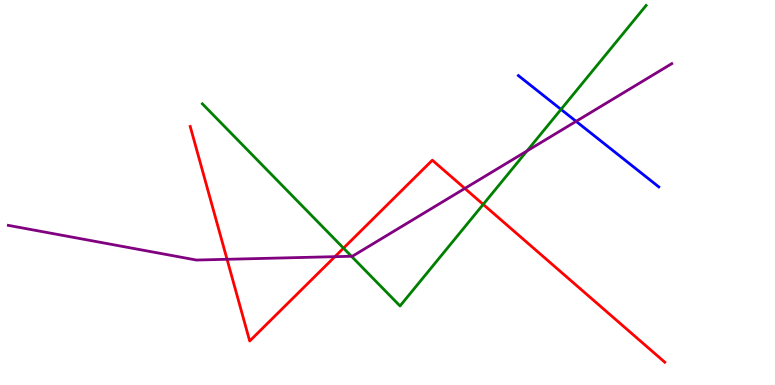[{'lines': ['blue', 'red'], 'intersections': []}, {'lines': ['green', 'red'], 'intersections': [{'x': 4.43, 'y': 3.55}, {'x': 6.23, 'y': 4.69}]}, {'lines': ['purple', 'red'], 'intersections': [{'x': 2.93, 'y': 3.26}, {'x': 4.32, 'y': 3.33}, {'x': 6.0, 'y': 5.11}]}, {'lines': ['blue', 'green'], 'intersections': [{'x': 7.24, 'y': 7.16}]}, {'lines': ['blue', 'purple'], 'intersections': [{'x': 7.43, 'y': 6.85}]}, {'lines': ['green', 'purple'], 'intersections': [{'x': 4.53, 'y': 3.34}, {'x': 6.8, 'y': 6.08}]}]